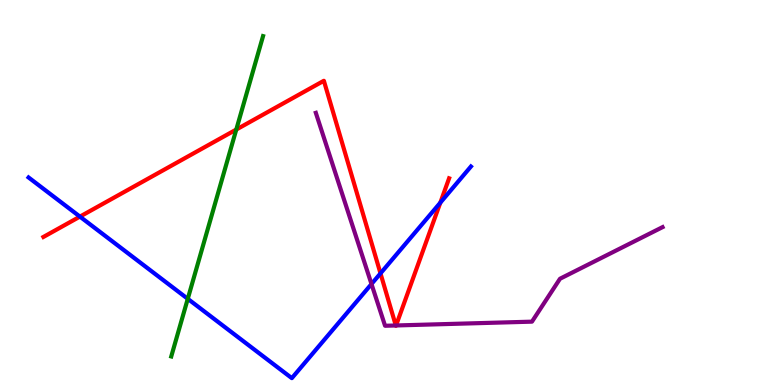[{'lines': ['blue', 'red'], 'intersections': [{'x': 1.03, 'y': 4.37}, {'x': 4.91, 'y': 2.9}, {'x': 5.68, 'y': 4.74}]}, {'lines': ['green', 'red'], 'intersections': [{'x': 3.05, 'y': 6.64}]}, {'lines': ['purple', 'red'], 'intersections': [{'x': 5.11, 'y': 1.55}, {'x': 5.11, 'y': 1.55}]}, {'lines': ['blue', 'green'], 'intersections': [{'x': 2.42, 'y': 2.24}]}, {'lines': ['blue', 'purple'], 'intersections': [{'x': 4.79, 'y': 2.62}]}, {'lines': ['green', 'purple'], 'intersections': []}]